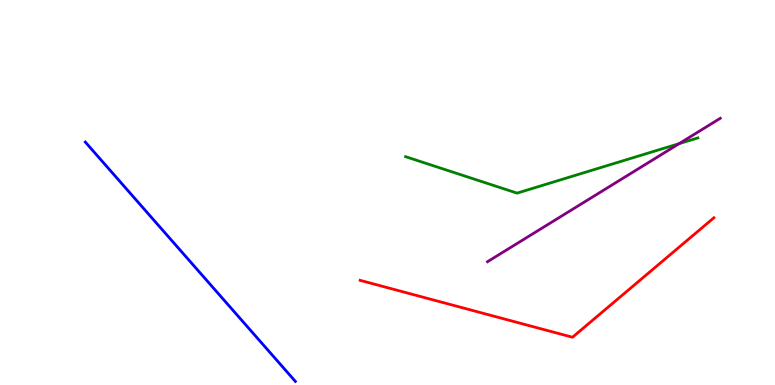[{'lines': ['blue', 'red'], 'intersections': []}, {'lines': ['green', 'red'], 'intersections': []}, {'lines': ['purple', 'red'], 'intersections': []}, {'lines': ['blue', 'green'], 'intersections': []}, {'lines': ['blue', 'purple'], 'intersections': []}, {'lines': ['green', 'purple'], 'intersections': [{'x': 8.76, 'y': 6.27}]}]